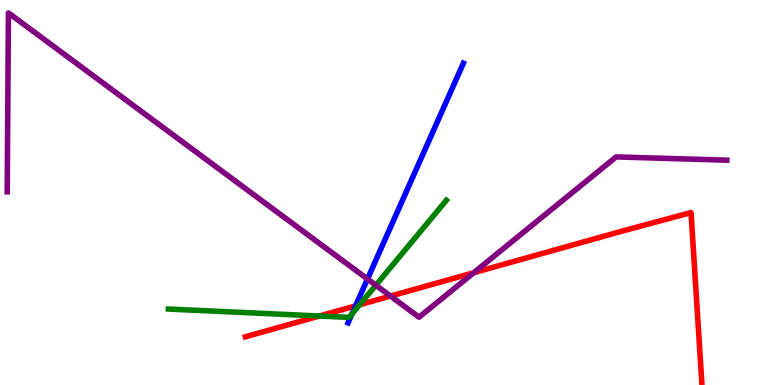[{'lines': ['blue', 'red'], 'intersections': [{'x': 4.59, 'y': 2.06}]}, {'lines': ['green', 'red'], 'intersections': [{'x': 4.12, 'y': 1.79}, {'x': 4.64, 'y': 2.09}]}, {'lines': ['purple', 'red'], 'intersections': [{'x': 5.04, 'y': 2.31}, {'x': 6.11, 'y': 2.92}]}, {'lines': ['blue', 'green'], 'intersections': [{'x': 4.54, 'y': 1.84}]}, {'lines': ['blue', 'purple'], 'intersections': [{'x': 4.74, 'y': 2.75}]}, {'lines': ['green', 'purple'], 'intersections': [{'x': 4.85, 'y': 2.59}]}]